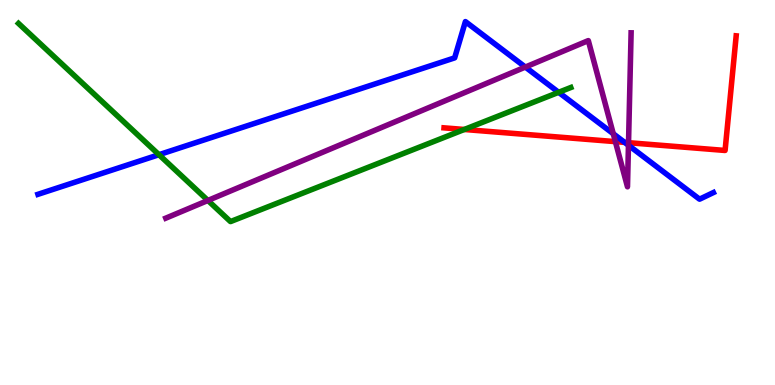[{'lines': ['blue', 'red'], 'intersections': [{'x': 8.06, 'y': 6.3}]}, {'lines': ['green', 'red'], 'intersections': [{'x': 5.99, 'y': 6.64}]}, {'lines': ['purple', 'red'], 'intersections': [{'x': 7.94, 'y': 6.32}, {'x': 8.11, 'y': 6.29}]}, {'lines': ['blue', 'green'], 'intersections': [{'x': 2.05, 'y': 5.98}, {'x': 7.21, 'y': 7.6}]}, {'lines': ['blue', 'purple'], 'intersections': [{'x': 6.78, 'y': 8.26}, {'x': 7.91, 'y': 6.53}, {'x': 8.11, 'y': 6.23}]}, {'lines': ['green', 'purple'], 'intersections': [{'x': 2.68, 'y': 4.79}]}]